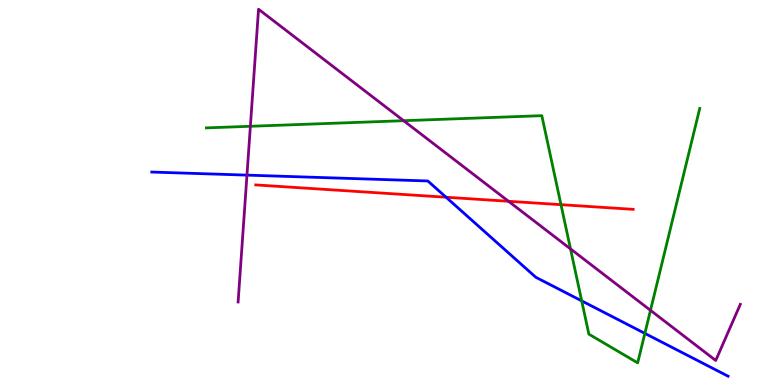[{'lines': ['blue', 'red'], 'intersections': [{'x': 5.76, 'y': 4.88}]}, {'lines': ['green', 'red'], 'intersections': [{'x': 7.24, 'y': 4.68}]}, {'lines': ['purple', 'red'], 'intersections': [{'x': 6.56, 'y': 4.77}]}, {'lines': ['blue', 'green'], 'intersections': [{'x': 7.51, 'y': 2.18}, {'x': 8.32, 'y': 1.34}]}, {'lines': ['blue', 'purple'], 'intersections': [{'x': 3.19, 'y': 5.45}]}, {'lines': ['green', 'purple'], 'intersections': [{'x': 3.23, 'y': 6.72}, {'x': 5.21, 'y': 6.86}, {'x': 7.36, 'y': 3.53}, {'x': 8.39, 'y': 1.94}]}]